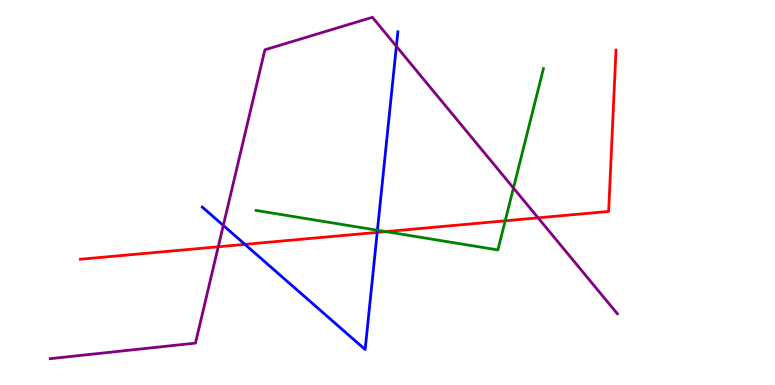[{'lines': ['blue', 'red'], 'intersections': [{'x': 3.16, 'y': 3.65}, {'x': 4.87, 'y': 3.96}]}, {'lines': ['green', 'red'], 'intersections': [{'x': 4.98, 'y': 3.98}, {'x': 6.52, 'y': 4.26}]}, {'lines': ['purple', 'red'], 'intersections': [{'x': 2.82, 'y': 3.59}, {'x': 6.94, 'y': 4.34}]}, {'lines': ['blue', 'green'], 'intersections': [{'x': 4.87, 'y': 4.02}]}, {'lines': ['blue', 'purple'], 'intersections': [{'x': 2.88, 'y': 4.14}, {'x': 5.11, 'y': 8.8}]}, {'lines': ['green', 'purple'], 'intersections': [{'x': 6.63, 'y': 5.12}]}]